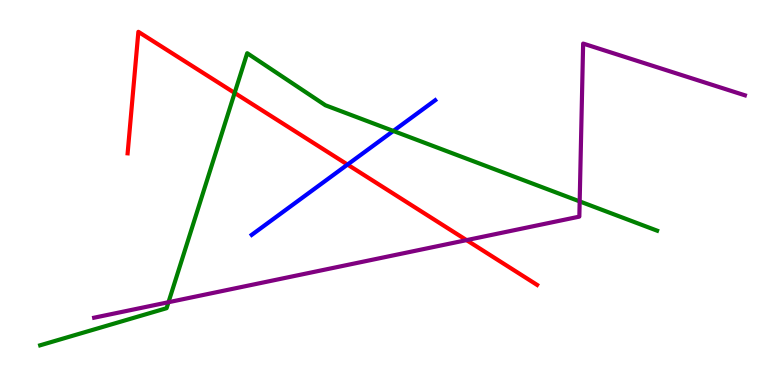[{'lines': ['blue', 'red'], 'intersections': [{'x': 4.48, 'y': 5.73}]}, {'lines': ['green', 'red'], 'intersections': [{'x': 3.03, 'y': 7.59}]}, {'lines': ['purple', 'red'], 'intersections': [{'x': 6.02, 'y': 3.76}]}, {'lines': ['blue', 'green'], 'intersections': [{'x': 5.08, 'y': 6.6}]}, {'lines': ['blue', 'purple'], 'intersections': []}, {'lines': ['green', 'purple'], 'intersections': [{'x': 2.17, 'y': 2.15}, {'x': 7.48, 'y': 4.77}]}]